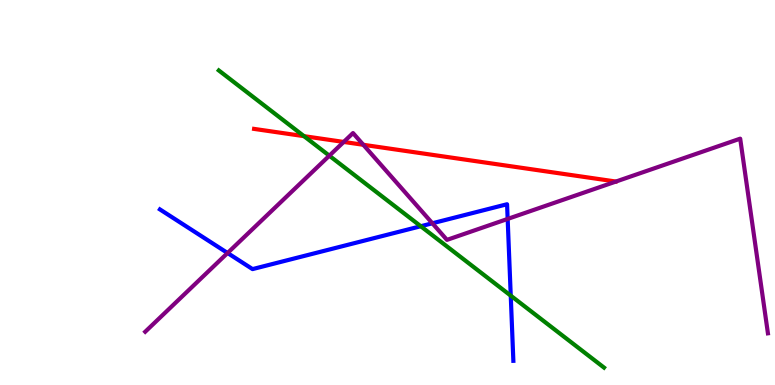[{'lines': ['blue', 'red'], 'intersections': []}, {'lines': ['green', 'red'], 'intersections': [{'x': 3.92, 'y': 6.46}]}, {'lines': ['purple', 'red'], 'intersections': [{'x': 4.44, 'y': 6.31}, {'x': 4.69, 'y': 6.24}]}, {'lines': ['blue', 'green'], 'intersections': [{'x': 5.43, 'y': 4.12}, {'x': 6.59, 'y': 2.32}]}, {'lines': ['blue', 'purple'], 'intersections': [{'x': 2.94, 'y': 3.43}, {'x': 5.58, 'y': 4.2}, {'x': 6.55, 'y': 4.31}]}, {'lines': ['green', 'purple'], 'intersections': [{'x': 4.25, 'y': 5.96}]}]